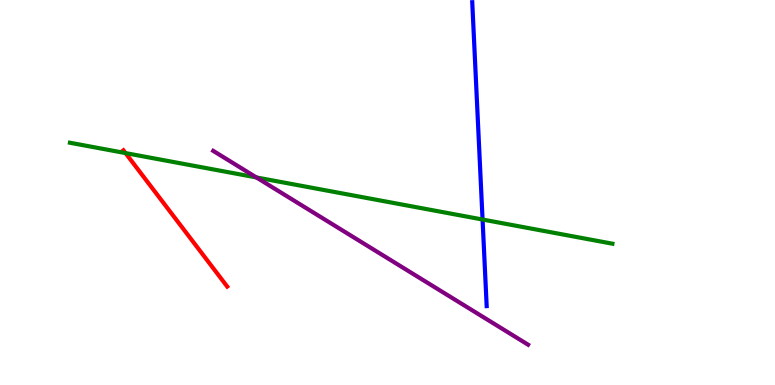[{'lines': ['blue', 'red'], 'intersections': []}, {'lines': ['green', 'red'], 'intersections': [{'x': 1.62, 'y': 6.02}]}, {'lines': ['purple', 'red'], 'intersections': []}, {'lines': ['blue', 'green'], 'intersections': [{'x': 6.23, 'y': 4.3}]}, {'lines': ['blue', 'purple'], 'intersections': []}, {'lines': ['green', 'purple'], 'intersections': [{'x': 3.31, 'y': 5.39}]}]